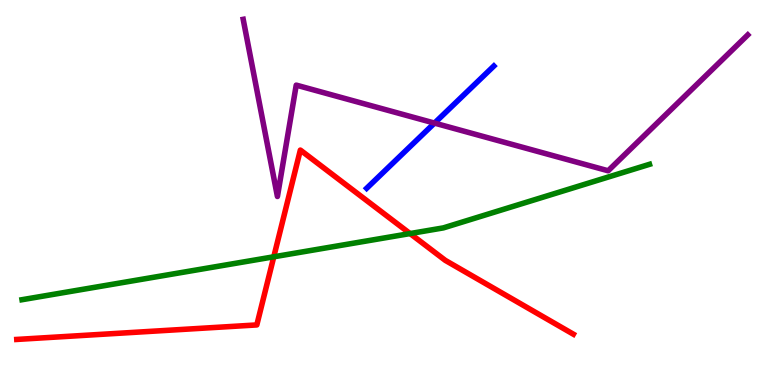[{'lines': ['blue', 'red'], 'intersections': []}, {'lines': ['green', 'red'], 'intersections': [{'x': 3.53, 'y': 3.33}, {'x': 5.29, 'y': 3.93}]}, {'lines': ['purple', 'red'], 'intersections': []}, {'lines': ['blue', 'green'], 'intersections': []}, {'lines': ['blue', 'purple'], 'intersections': [{'x': 5.61, 'y': 6.8}]}, {'lines': ['green', 'purple'], 'intersections': []}]